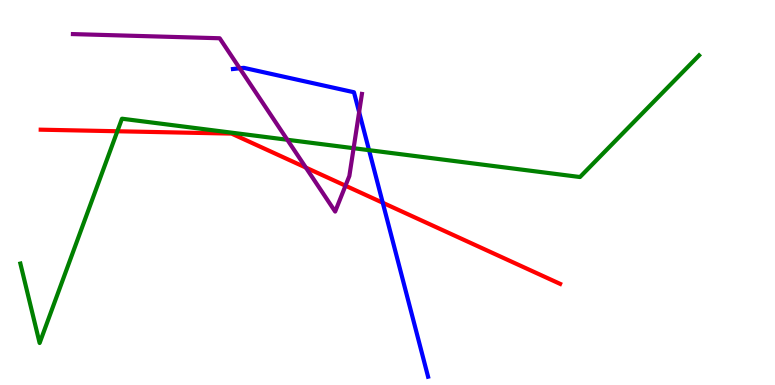[{'lines': ['blue', 'red'], 'intersections': [{'x': 4.94, 'y': 4.73}]}, {'lines': ['green', 'red'], 'intersections': [{'x': 1.51, 'y': 6.59}]}, {'lines': ['purple', 'red'], 'intersections': [{'x': 3.95, 'y': 5.65}, {'x': 4.46, 'y': 5.18}]}, {'lines': ['blue', 'green'], 'intersections': [{'x': 4.76, 'y': 6.1}]}, {'lines': ['blue', 'purple'], 'intersections': [{'x': 3.09, 'y': 8.23}, {'x': 4.63, 'y': 7.09}]}, {'lines': ['green', 'purple'], 'intersections': [{'x': 3.71, 'y': 6.37}, {'x': 4.56, 'y': 6.15}]}]